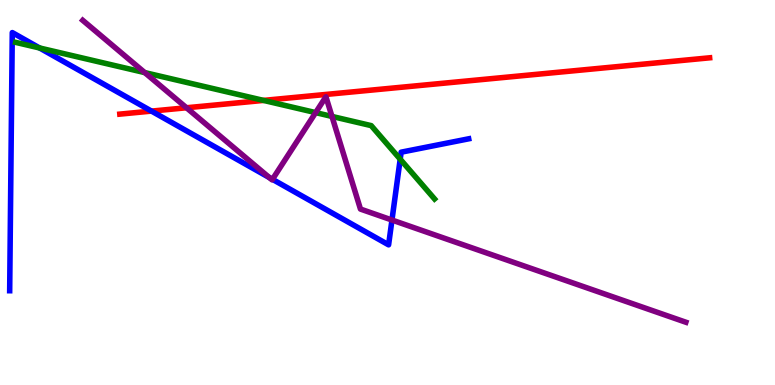[{'lines': ['blue', 'red'], 'intersections': [{'x': 1.95, 'y': 7.11}]}, {'lines': ['green', 'red'], 'intersections': [{'x': 3.4, 'y': 7.39}]}, {'lines': ['purple', 'red'], 'intersections': [{'x': 2.41, 'y': 7.2}]}, {'lines': ['blue', 'green'], 'intersections': [{'x': 0.511, 'y': 8.75}, {'x': 5.16, 'y': 5.87}]}, {'lines': ['blue', 'purple'], 'intersections': [{'x': 3.48, 'y': 5.39}, {'x': 3.52, 'y': 5.34}, {'x': 5.06, 'y': 4.28}]}, {'lines': ['green', 'purple'], 'intersections': [{'x': 1.87, 'y': 8.11}, {'x': 4.07, 'y': 7.08}, {'x': 4.28, 'y': 6.98}]}]